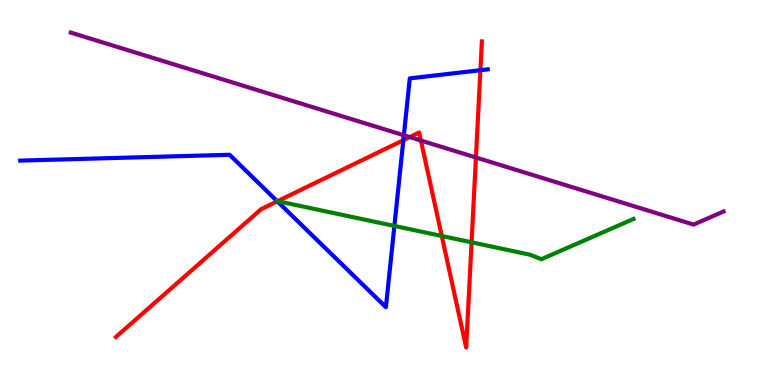[{'lines': ['blue', 'red'], 'intersections': [{'x': 3.58, 'y': 4.77}, {'x': 5.2, 'y': 6.36}, {'x': 6.2, 'y': 8.18}]}, {'lines': ['green', 'red'], 'intersections': [{'x': 3.58, 'y': 4.77}, {'x': 5.7, 'y': 3.87}, {'x': 6.08, 'y': 3.71}]}, {'lines': ['purple', 'red'], 'intersections': [{'x': 5.29, 'y': 6.44}, {'x': 5.43, 'y': 6.35}, {'x': 6.14, 'y': 5.91}]}, {'lines': ['blue', 'green'], 'intersections': [{'x': 3.57, 'y': 4.78}, {'x': 5.09, 'y': 4.13}]}, {'lines': ['blue', 'purple'], 'intersections': [{'x': 5.21, 'y': 6.49}]}, {'lines': ['green', 'purple'], 'intersections': []}]